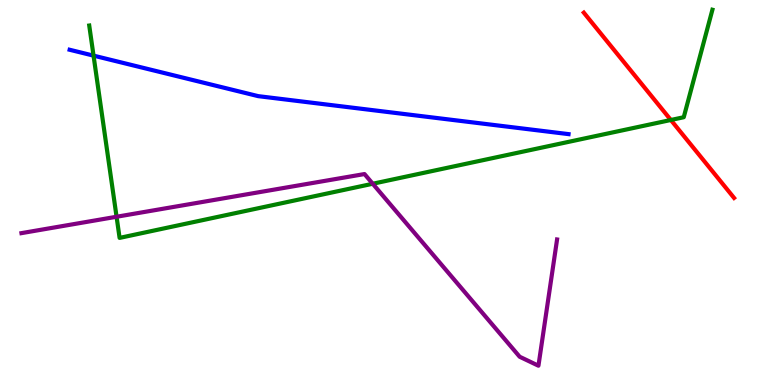[{'lines': ['blue', 'red'], 'intersections': []}, {'lines': ['green', 'red'], 'intersections': [{'x': 8.66, 'y': 6.88}]}, {'lines': ['purple', 'red'], 'intersections': []}, {'lines': ['blue', 'green'], 'intersections': [{'x': 1.21, 'y': 8.55}]}, {'lines': ['blue', 'purple'], 'intersections': []}, {'lines': ['green', 'purple'], 'intersections': [{'x': 1.5, 'y': 4.37}, {'x': 4.81, 'y': 5.23}]}]